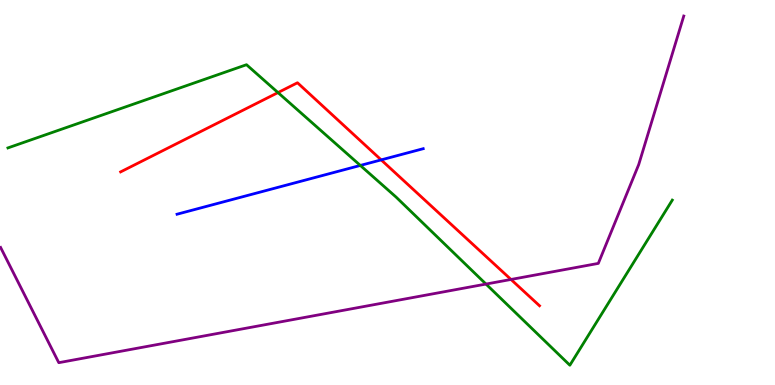[{'lines': ['blue', 'red'], 'intersections': [{'x': 4.92, 'y': 5.85}]}, {'lines': ['green', 'red'], 'intersections': [{'x': 3.59, 'y': 7.6}]}, {'lines': ['purple', 'red'], 'intersections': [{'x': 6.59, 'y': 2.74}]}, {'lines': ['blue', 'green'], 'intersections': [{'x': 4.65, 'y': 5.7}]}, {'lines': ['blue', 'purple'], 'intersections': []}, {'lines': ['green', 'purple'], 'intersections': [{'x': 6.27, 'y': 2.62}]}]